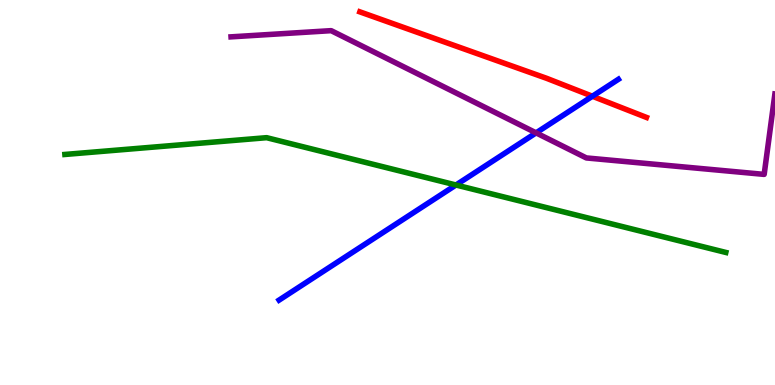[{'lines': ['blue', 'red'], 'intersections': [{'x': 7.64, 'y': 7.5}]}, {'lines': ['green', 'red'], 'intersections': []}, {'lines': ['purple', 'red'], 'intersections': []}, {'lines': ['blue', 'green'], 'intersections': [{'x': 5.88, 'y': 5.19}]}, {'lines': ['blue', 'purple'], 'intersections': [{'x': 6.92, 'y': 6.55}]}, {'lines': ['green', 'purple'], 'intersections': []}]